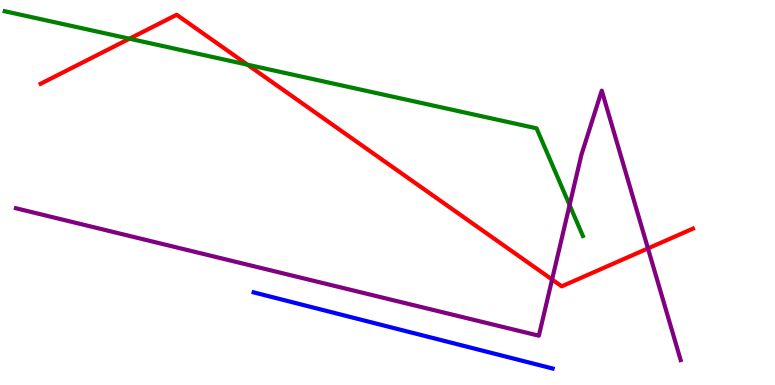[{'lines': ['blue', 'red'], 'intersections': []}, {'lines': ['green', 'red'], 'intersections': [{'x': 1.67, 'y': 8.99}, {'x': 3.19, 'y': 8.32}]}, {'lines': ['purple', 'red'], 'intersections': [{'x': 7.12, 'y': 2.74}, {'x': 8.36, 'y': 3.55}]}, {'lines': ['blue', 'green'], 'intersections': []}, {'lines': ['blue', 'purple'], 'intersections': []}, {'lines': ['green', 'purple'], 'intersections': [{'x': 7.35, 'y': 4.67}]}]